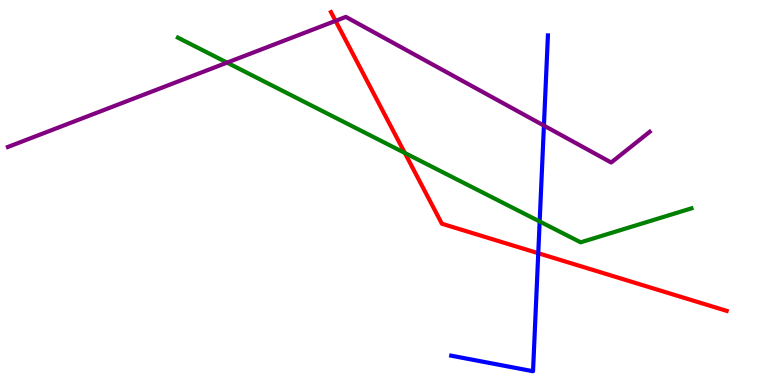[{'lines': ['blue', 'red'], 'intersections': [{'x': 6.95, 'y': 3.42}]}, {'lines': ['green', 'red'], 'intersections': [{'x': 5.22, 'y': 6.03}]}, {'lines': ['purple', 'red'], 'intersections': [{'x': 4.33, 'y': 9.46}]}, {'lines': ['blue', 'green'], 'intersections': [{'x': 6.96, 'y': 4.25}]}, {'lines': ['blue', 'purple'], 'intersections': [{'x': 7.02, 'y': 6.74}]}, {'lines': ['green', 'purple'], 'intersections': [{'x': 2.93, 'y': 8.37}]}]